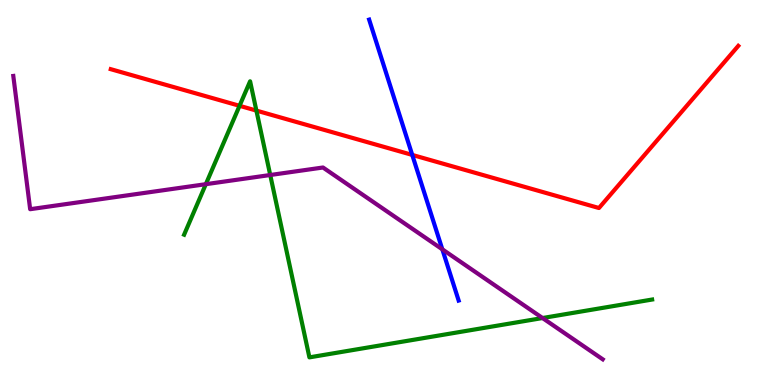[{'lines': ['blue', 'red'], 'intersections': [{'x': 5.32, 'y': 5.98}]}, {'lines': ['green', 'red'], 'intersections': [{'x': 3.09, 'y': 7.25}, {'x': 3.31, 'y': 7.13}]}, {'lines': ['purple', 'red'], 'intersections': []}, {'lines': ['blue', 'green'], 'intersections': []}, {'lines': ['blue', 'purple'], 'intersections': [{'x': 5.71, 'y': 3.52}]}, {'lines': ['green', 'purple'], 'intersections': [{'x': 2.66, 'y': 5.22}, {'x': 3.49, 'y': 5.45}, {'x': 7.0, 'y': 1.74}]}]